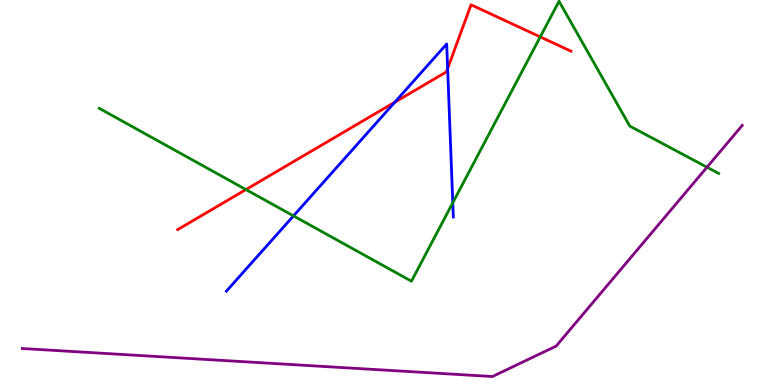[{'lines': ['blue', 'red'], 'intersections': [{'x': 5.09, 'y': 7.35}, {'x': 5.78, 'y': 8.22}]}, {'lines': ['green', 'red'], 'intersections': [{'x': 3.17, 'y': 5.08}, {'x': 6.97, 'y': 9.04}]}, {'lines': ['purple', 'red'], 'intersections': []}, {'lines': ['blue', 'green'], 'intersections': [{'x': 3.79, 'y': 4.39}, {'x': 5.84, 'y': 4.73}]}, {'lines': ['blue', 'purple'], 'intersections': []}, {'lines': ['green', 'purple'], 'intersections': [{'x': 9.12, 'y': 5.66}]}]